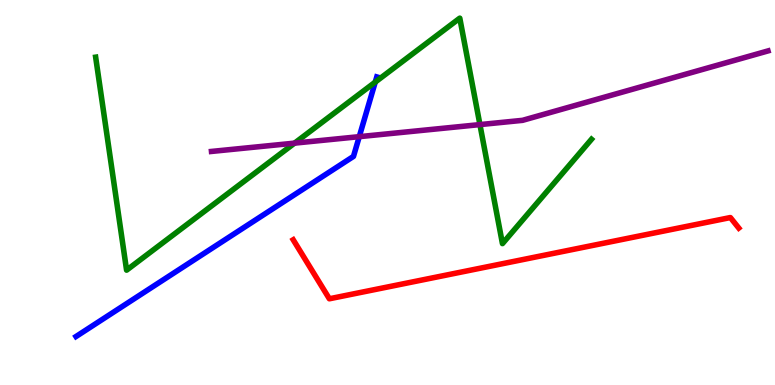[{'lines': ['blue', 'red'], 'intersections': []}, {'lines': ['green', 'red'], 'intersections': []}, {'lines': ['purple', 'red'], 'intersections': []}, {'lines': ['blue', 'green'], 'intersections': [{'x': 4.84, 'y': 7.87}]}, {'lines': ['blue', 'purple'], 'intersections': [{'x': 4.64, 'y': 6.45}]}, {'lines': ['green', 'purple'], 'intersections': [{'x': 3.8, 'y': 6.28}, {'x': 6.19, 'y': 6.76}]}]